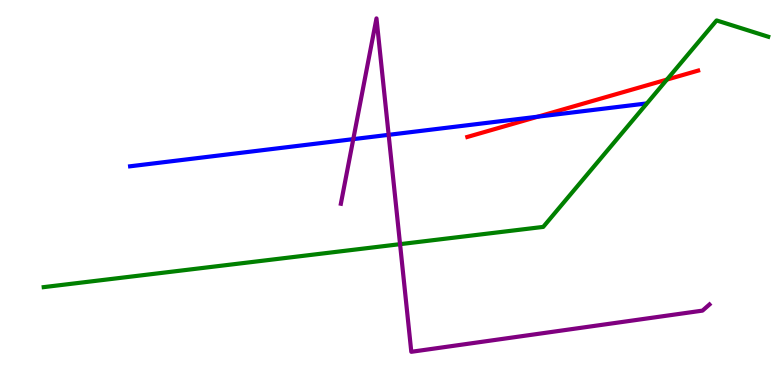[{'lines': ['blue', 'red'], 'intersections': [{'x': 6.94, 'y': 6.97}]}, {'lines': ['green', 'red'], 'intersections': [{'x': 8.61, 'y': 7.93}]}, {'lines': ['purple', 'red'], 'intersections': []}, {'lines': ['blue', 'green'], 'intersections': []}, {'lines': ['blue', 'purple'], 'intersections': [{'x': 4.56, 'y': 6.39}, {'x': 5.01, 'y': 6.5}]}, {'lines': ['green', 'purple'], 'intersections': [{'x': 5.16, 'y': 3.66}]}]